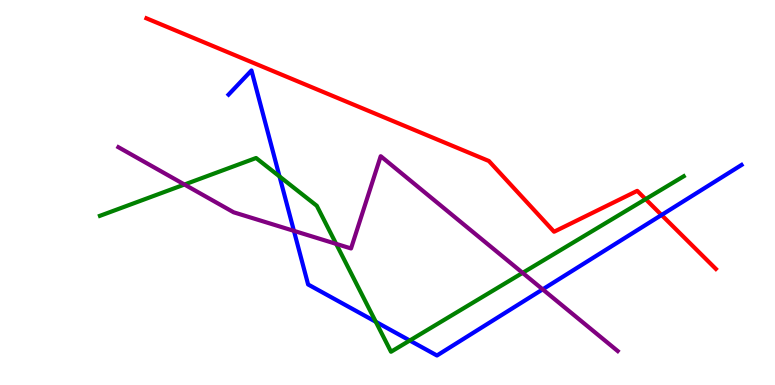[{'lines': ['blue', 'red'], 'intersections': [{'x': 8.54, 'y': 4.42}]}, {'lines': ['green', 'red'], 'intersections': [{'x': 8.33, 'y': 4.83}]}, {'lines': ['purple', 'red'], 'intersections': []}, {'lines': ['blue', 'green'], 'intersections': [{'x': 3.61, 'y': 5.42}, {'x': 4.85, 'y': 1.64}, {'x': 5.29, 'y': 1.16}]}, {'lines': ['blue', 'purple'], 'intersections': [{'x': 3.79, 'y': 4.0}, {'x': 7.0, 'y': 2.48}]}, {'lines': ['green', 'purple'], 'intersections': [{'x': 2.38, 'y': 5.21}, {'x': 4.34, 'y': 3.67}, {'x': 6.74, 'y': 2.91}]}]